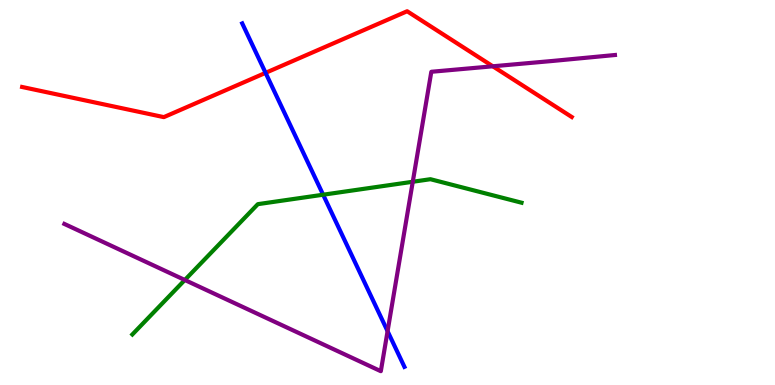[{'lines': ['blue', 'red'], 'intersections': [{'x': 3.43, 'y': 8.11}]}, {'lines': ['green', 'red'], 'intersections': []}, {'lines': ['purple', 'red'], 'intersections': [{'x': 6.36, 'y': 8.28}]}, {'lines': ['blue', 'green'], 'intersections': [{'x': 4.17, 'y': 4.94}]}, {'lines': ['blue', 'purple'], 'intersections': [{'x': 5.0, 'y': 1.4}]}, {'lines': ['green', 'purple'], 'intersections': [{'x': 2.38, 'y': 2.73}, {'x': 5.33, 'y': 5.28}]}]